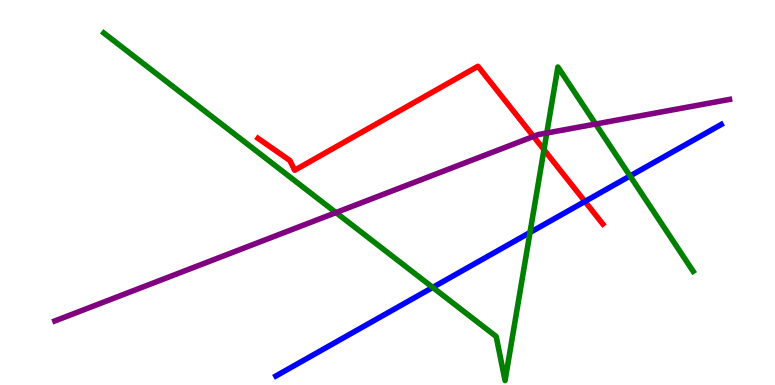[{'lines': ['blue', 'red'], 'intersections': [{'x': 7.55, 'y': 4.77}]}, {'lines': ['green', 'red'], 'intersections': [{'x': 7.02, 'y': 6.11}]}, {'lines': ['purple', 'red'], 'intersections': [{'x': 6.88, 'y': 6.46}]}, {'lines': ['blue', 'green'], 'intersections': [{'x': 5.58, 'y': 2.53}, {'x': 6.84, 'y': 3.96}, {'x': 8.13, 'y': 5.43}]}, {'lines': ['blue', 'purple'], 'intersections': []}, {'lines': ['green', 'purple'], 'intersections': [{'x': 4.34, 'y': 4.48}, {'x': 7.06, 'y': 6.55}, {'x': 7.69, 'y': 6.78}]}]